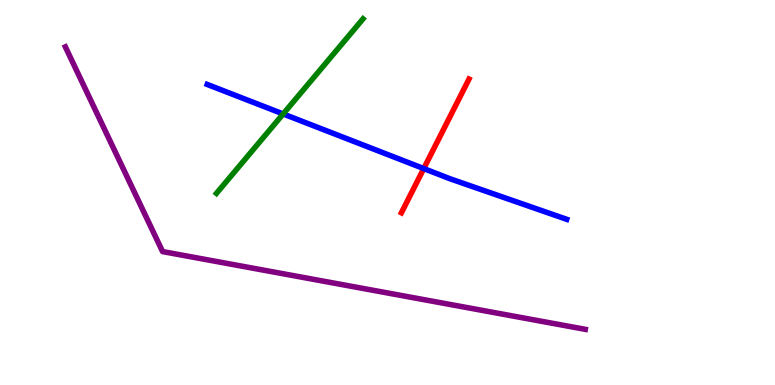[{'lines': ['blue', 'red'], 'intersections': [{'x': 5.47, 'y': 5.62}]}, {'lines': ['green', 'red'], 'intersections': []}, {'lines': ['purple', 'red'], 'intersections': []}, {'lines': ['blue', 'green'], 'intersections': [{'x': 3.65, 'y': 7.04}]}, {'lines': ['blue', 'purple'], 'intersections': []}, {'lines': ['green', 'purple'], 'intersections': []}]